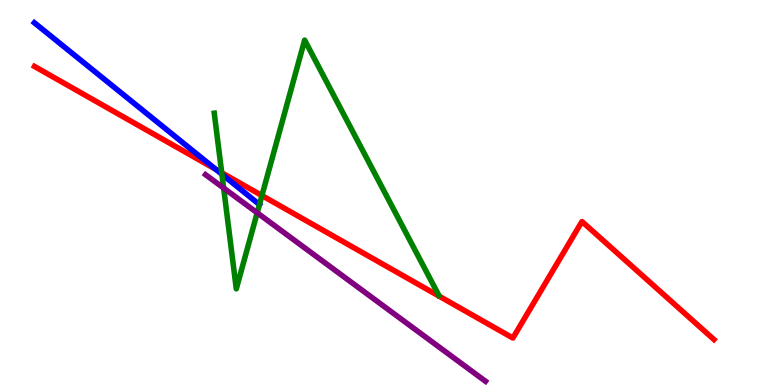[{'lines': ['blue', 'red'], 'intersections': [{'x': 2.79, 'y': 5.6}]}, {'lines': ['green', 'red'], 'intersections': [{'x': 2.86, 'y': 5.51}, {'x': 3.38, 'y': 4.92}]}, {'lines': ['purple', 'red'], 'intersections': []}, {'lines': ['blue', 'green'], 'intersections': [{'x': 2.86, 'y': 5.47}]}, {'lines': ['blue', 'purple'], 'intersections': []}, {'lines': ['green', 'purple'], 'intersections': [{'x': 2.89, 'y': 5.12}, {'x': 3.32, 'y': 4.47}]}]